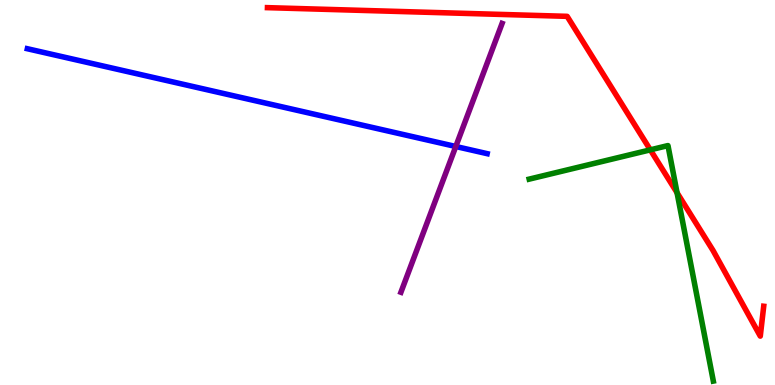[{'lines': ['blue', 'red'], 'intersections': []}, {'lines': ['green', 'red'], 'intersections': [{'x': 8.39, 'y': 6.11}, {'x': 8.74, 'y': 4.99}]}, {'lines': ['purple', 'red'], 'intersections': []}, {'lines': ['blue', 'green'], 'intersections': []}, {'lines': ['blue', 'purple'], 'intersections': [{'x': 5.88, 'y': 6.19}]}, {'lines': ['green', 'purple'], 'intersections': []}]